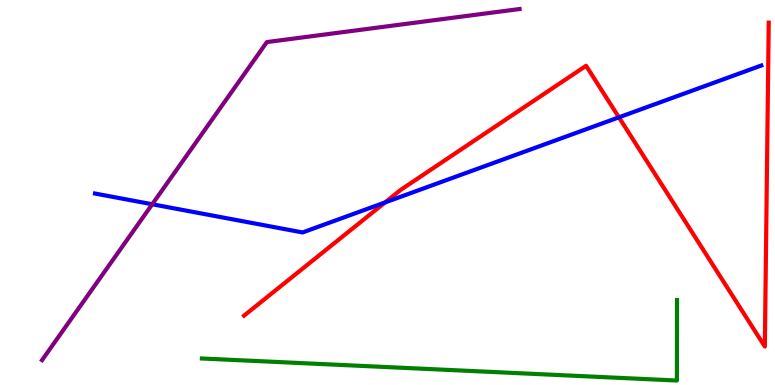[{'lines': ['blue', 'red'], 'intersections': [{'x': 4.97, 'y': 4.74}, {'x': 7.99, 'y': 6.95}]}, {'lines': ['green', 'red'], 'intersections': []}, {'lines': ['purple', 'red'], 'intersections': []}, {'lines': ['blue', 'green'], 'intersections': []}, {'lines': ['blue', 'purple'], 'intersections': [{'x': 1.96, 'y': 4.69}]}, {'lines': ['green', 'purple'], 'intersections': []}]